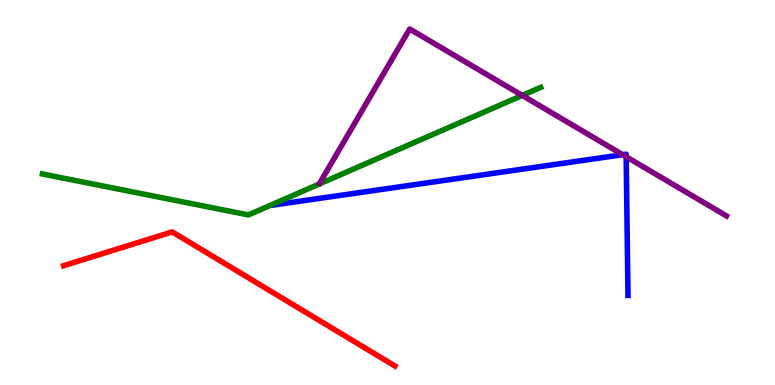[{'lines': ['blue', 'red'], 'intersections': []}, {'lines': ['green', 'red'], 'intersections': []}, {'lines': ['purple', 'red'], 'intersections': []}, {'lines': ['blue', 'green'], 'intersections': []}, {'lines': ['blue', 'purple'], 'intersections': [{'x': 8.03, 'y': 5.98}, {'x': 8.08, 'y': 5.93}]}, {'lines': ['green', 'purple'], 'intersections': [{'x': 6.74, 'y': 7.52}]}]